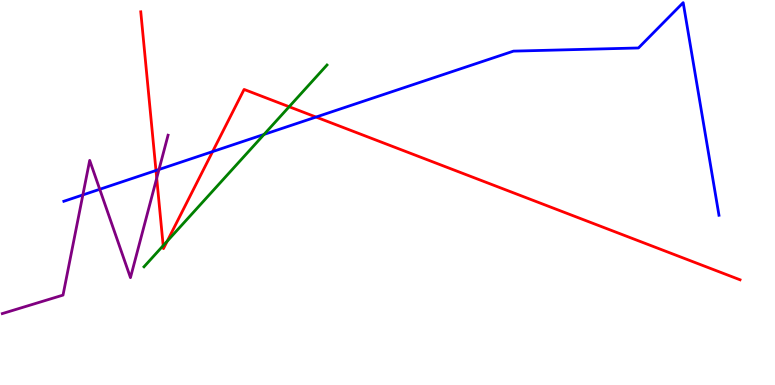[{'lines': ['blue', 'red'], 'intersections': [{'x': 2.01, 'y': 5.57}, {'x': 2.74, 'y': 6.06}, {'x': 4.08, 'y': 6.96}]}, {'lines': ['green', 'red'], 'intersections': [{'x': 2.11, 'y': 3.62}, {'x': 2.16, 'y': 3.74}, {'x': 3.73, 'y': 7.23}]}, {'lines': ['purple', 'red'], 'intersections': [{'x': 2.02, 'y': 5.37}]}, {'lines': ['blue', 'green'], 'intersections': [{'x': 3.41, 'y': 6.51}]}, {'lines': ['blue', 'purple'], 'intersections': [{'x': 1.07, 'y': 4.94}, {'x': 1.29, 'y': 5.08}, {'x': 2.05, 'y': 5.6}]}, {'lines': ['green', 'purple'], 'intersections': []}]